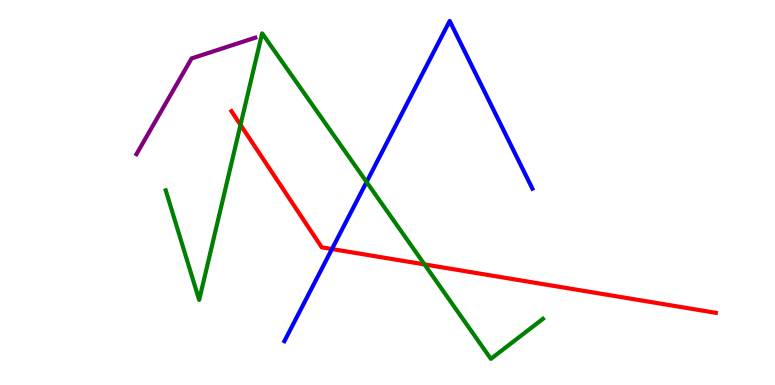[{'lines': ['blue', 'red'], 'intersections': [{'x': 4.28, 'y': 3.53}]}, {'lines': ['green', 'red'], 'intersections': [{'x': 3.1, 'y': 6.76}, {'x': 5.48, 'y': 3.13}]}, {'lines': ['purple', 'red'], 'intersections': []}, {'lines': ['blue', 'green'], 'intersections': [{'x': 4.73, 'y': 5.27}]}, {'lines': ['blue', 'purple'], 'intersections': []}, {'lines': ['green', 'purple'], 'intersections': []}]